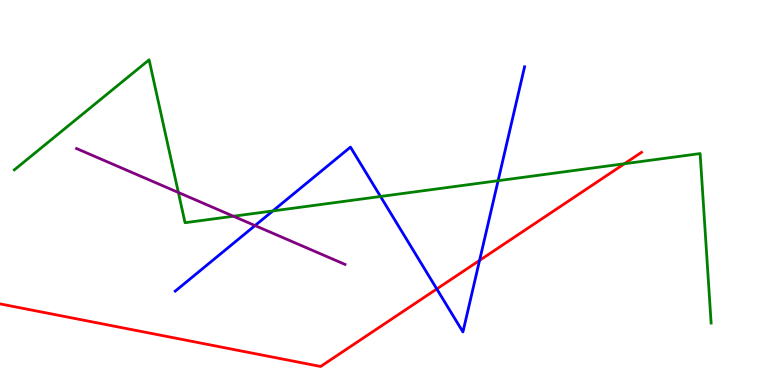[{'lines': ['blue', 'red'], 'intersections': [{'x': 5.64, 'y': 2.49}, {'x': 6.19, 'y': 3.24}]}, {'lines': ['green', 'red'], 'intersections': [{'x': 8.06, 'y': 5.75}]}, {'lines': ['purple', 'red'], 'intersections': []}, {'lines': ['blue', 'green'], 'intersections': [{'x': 3.52, 'y': 4.52}, {'x': 4.91, 'y': 4.9}, {'x': 6.43, 'y': 5.31}]}, {'lines': ['blue', 'purple'], 'intersections': [{'x': 3.29, 'y': 4.14}]}, {'lines': ['green', 'purple'], 'intersections': [{'x': 2.3, 'y': 5.0}, {'x': 3.01, 'y': 4.38}]}]